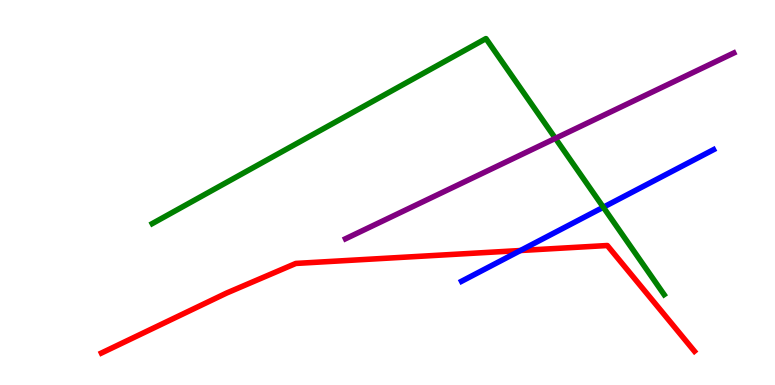[{'lines': ['blue', 'red'], 'intersections': [{'x': 6.72, 'y': 3.49}]}, {'lines': ['green', 'red'], 'intersections': []}, {'lines': ['purple', 'red'], 'intersections': []}, {'lines': ['blue', 'green'], 'intersections': [{'x': 7.78, 'y': 4.62}]}, {'lines': ['blue', 'purple'], 'intersections': []}, {'lines': ['green', 'purple'], 'intersections': [{'x': 7.17, 'y': 6.41}]}]